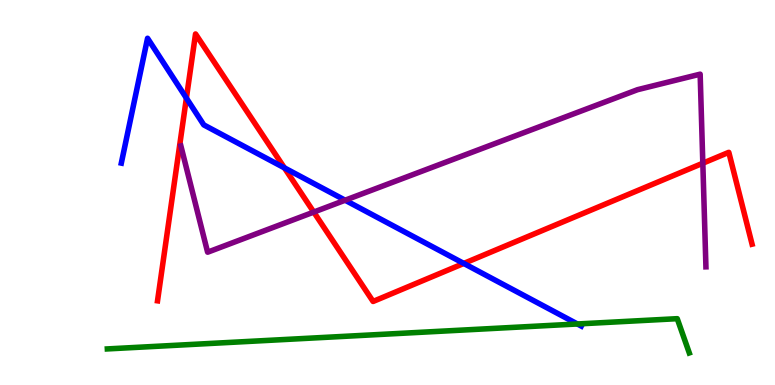[{'lines': ['blue', 'red'], 'intersections': [{'x': 2.41, 'y': 7.45}, {'x': 3.67, 'y': 5.64}, {'x': 5.98, 'y': 3.16}]}, {'lines': ['green', 'red'], 'intersections': []}, {'lines': ['purple', 'red'], 'intersections': [{'x': 4.05, 'y': 4.49}, {'x': 9.07, 'y': 5.76}]}, {'lines': ['blue', 'green'], 'intersections': [{'x': 7.45, 'y': 1.58}]}, {'lines': ['blue', 'purple'], 'intersections': [{'x': 4.45, 'y': 4.8}]}, {'lines': ['green', 'purple'], 'intersections': []}]